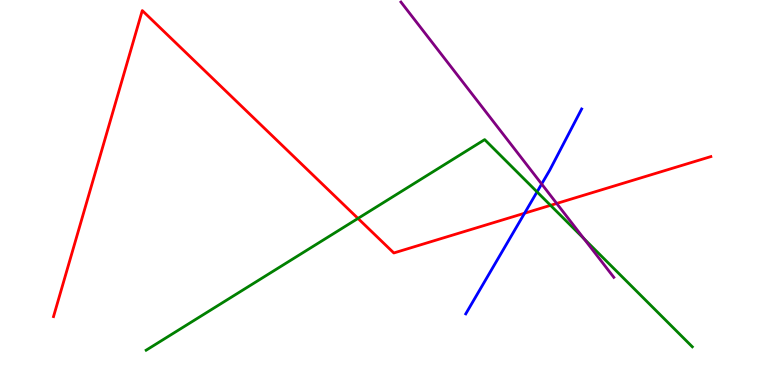[{'lines': ['blue', 'red'], 'intersections': [{'x': 6.77, 'y': 4.46}]}, {'lines': ['green', 'red'], 'intersections': [{'x': 4.62, 'y': 4.33}, {'x': 7.1, 'y': 4.67}]}, {'lines': ['purple', 'red'], 'intersections': [{'x': 7.18, 'y': 4.72}]}, {'lines': ['blue', 'green'], 'intersections': [{'x': 6.93, 'y': 5.02}]}, {'lines': ['blue', 'purple'], 'intersections': [{'x': 6.99, 'y': 5.22}]}, {'lines': ['green', 'purple'], 'intersections': [{'x': 7.53, 'y': 3.8}]}]